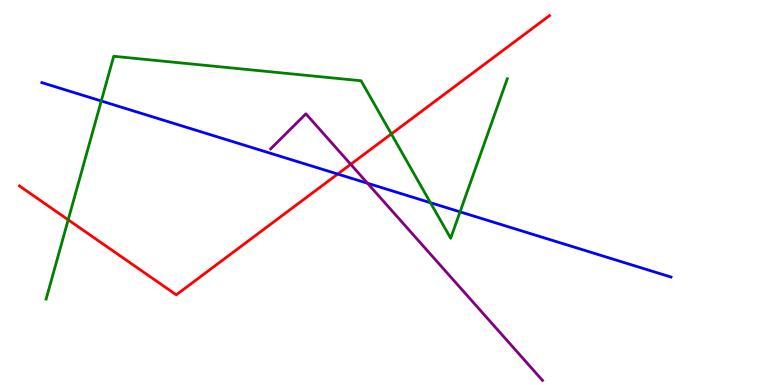[{'lines': ['blue', 'red'], 'intersections': [{'x': 4.36, 'y': 5.48}]}, {'lines': ['green', 'red'], 'intersections': [{'x': 0.88, 'y': 4.29}, {'x': 5.05, 'y': 6.52}]}, {'lines': ['purple', 'red'], 'intersections': [{'x': 4.53, 'y': 5.73}]}, {'lines': ['blue', 'green'], 'intersections': [{'x': 1.31, 'y': 7.38}, {'x': 5.55, 'y': 4.73}, {'x': 5.94, 'y': 4.5}]}, {'lines': ['blue', 'purple'], 'intersections': [{'x': 4.74, 'y': 5.24}]}, {'lines': ['green', 'purple'], 'intersections': []}]